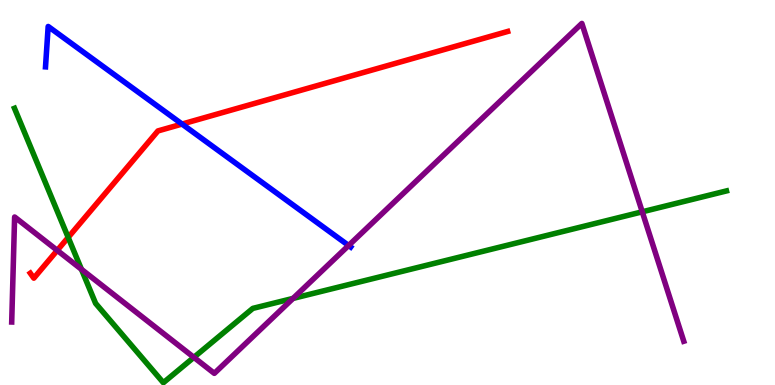[{'lines': ['blue', 'red'], 'intersections': [{'x': 2.35, 'y': 6.78}]}, {'lines': ['green', 'red'], 'intersections': [{'x': 0.88, 'y': 3.83}]}, {'lines': ['purple', 'red'], 'intersections': [{'x': 0.739, 'y': 3.5}]}, {'lines': ['blue', 'green'], 'intersections': []}, {'lines': ['blue', 'purple'], 'intersections': [{'x': 4.5, 'y': 3.62}]}, {'lines': ['green', 'purple'], 'intersections': [{'x': 1.05, 'y': 3.0}, {'x': 2.5, 'y': 0.718}, {'x': 3.78, 'y': 2.25}, {'x': 8.29, 'y': 4.5}]}]